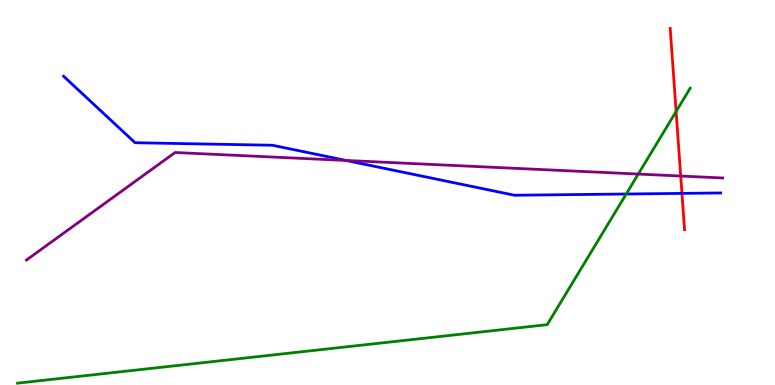[{'lines': ['blue', 'red'], 'intersections': [{'x': 8.8, 'y': 4.98}]}, {'lines': ['green', 'red'], 'intersections': [{'x': 8.72, 'y': 7.1}]}, {'lines': ['purple', 'red'], 'intersections': [{'x': 8.78, 'y': 5.43}]}, {'lines': ['blue', 'green'], 'intersections': [{'x': 8.08, 'y': 4.96}]}, {'lines': ['blue', 'purple'], 'intersections': [{'x': 4.47, 'y': 5.83}]}, {'lines': ['green', 'purple'], 'intersections': [{'x': 8.24, 'y': 5.48}]}]